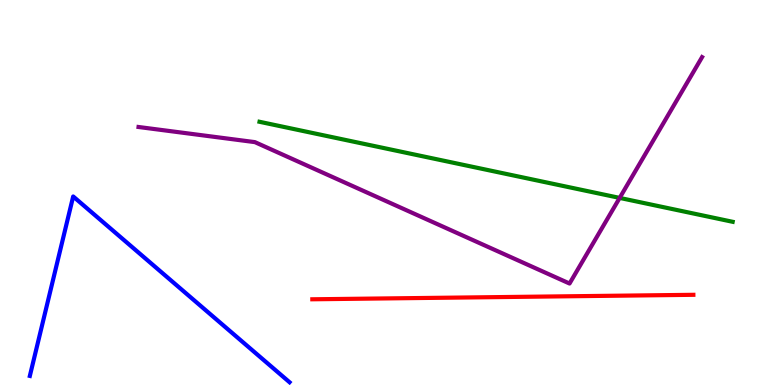[{'lines': ['blue', 'red'], 'intersections': []}, {'lines': ['green', 'red'], 'intersections': []}, {'lines': ['purple', 'red'], 'intersections': []}, {'lines': ['blue', 'green'], 'intersections': []}, {'lines': ['blue', 'purple'], 'intersections': []}, {'lines': ['green', 'purple'], 'intersections': [{'x': 8.0, 'y': 4.86}]}]